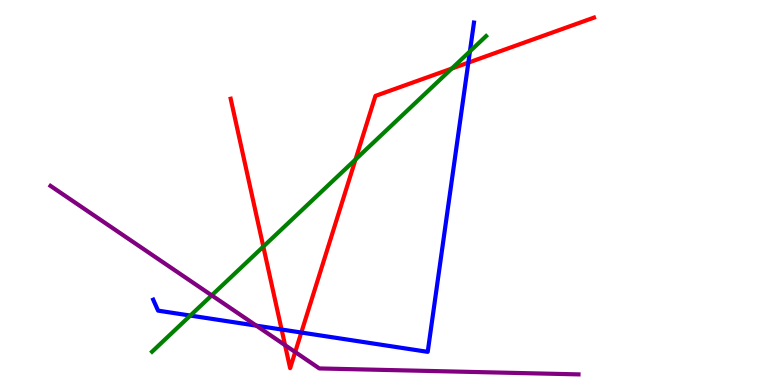[{'lines': ['blue', 'red'], 'intersections': [{'x': 3.63, 'y': 1.44}, {'x': 3.89, 'y': 1.36}, {'x': 6.04, 'y': 8.37}]}, {'lines': ['green', 'red'], 'intersections': [{'x': 3.4, 'y': 3.59}, {'x': 4.59, 'y': 5.86}, {'x': 5.83, 'y': 8.22}]}, {'lines': ['purple', 'red'], 'intersections': [{'x': 3.68, 'y': 1.03}, {'x': 3.81, 'y': 0.856}]}, {'lines': ['blue', 'green'], 'intersections': [{'x': 2.46, 'y': 1.8}, {'x': 6.06, 'y': 8.67}]}, {'lines': ['blue', 'purple'], 'intersections': [{'x': 3.31, 'y': 1.54}]}, {'lines': ['green', 'purple'], 'intersections': [{'x': 2.73, 'y': 2.33}]}]